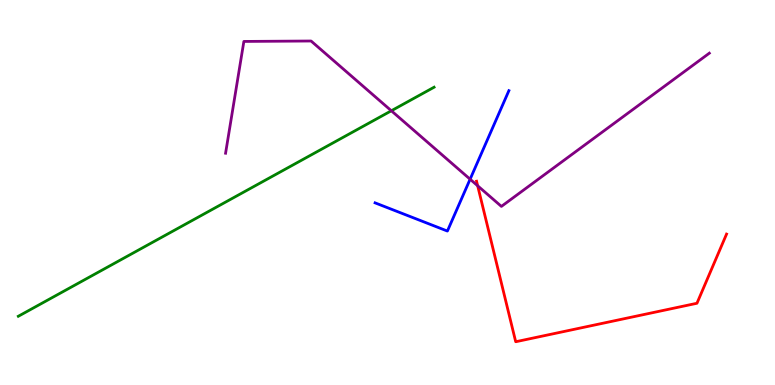[{'lines': ['blue', 'red'], 'intersections': []}, {'lines': ['green', 'red'], 'intersections': []}, {'lines': ['purple', 'red'], 'intersections': [{'x': 6.16, 'y': 5.17}]}, {'lines': ['blue', 'green'], 'intersections': []}, {'lines': ['blue', 'purple'], 'intersections': [{'x': 6.07, 'y': 5.35}]}, {'lines': ['green', 'purple'], 'intersections': [{'x': 5.05, 'y': 7.12}]}]